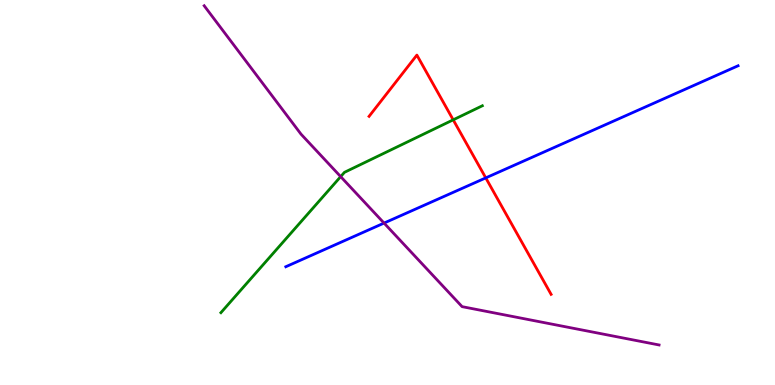[{'lines': ['blue', 'red'], 'intersections': [{'x': 6.27, 'y': 5.38}]}, {'lines': ['green', 'red'], 'intersections': [{'x': 5.85, 'y': 6.89}]}, {'lines': ['purple', 'red'], 'intersections': []}, {'lines': ['blue', 'green'], 'intersections': []}, {'lines': ['blue', 'purple'], 'intersections': [{'x': 4.96, 'y': 4.21}]}, {'lines': ['green', 'purple'], 'intersections': [{'x': 4.4, 'y': 5.41}]}]